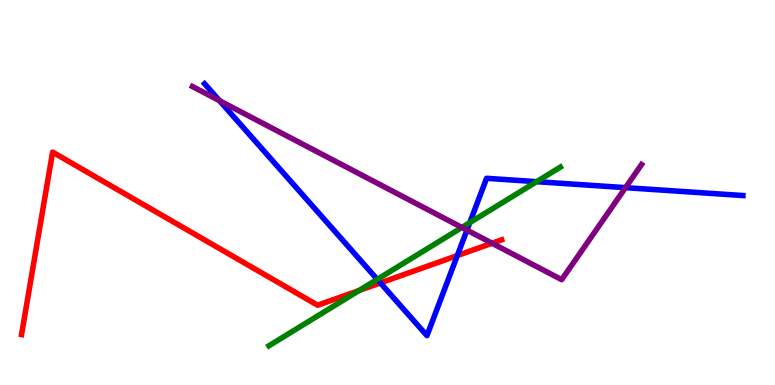[{'lines': ['blue', 'red'], 'intersections': [{'x': 4.91, 'y': 2.65}, {'x': 5.9, 'y': 3.36}]}, {'lines': ['green', 'red'], 'intersections': [{'x': 4.63, 'y': 2.45}]}, {'lines': ['purple', 'red'], 'intersections': [{'x': 6.35, 'y': 3.68}]}, {'lines': ['blue', 'green'], 'intersections': [{'x': 4.87, 'y': 2.74}, {'x': 6.06, 'y': 4.22}, {'x': 6.92, 'y': 5.28}]}, {'lines': ['blue', 'purple'], 'intersections': [{'x': 2.83, 'y': 7.39}, {'x': 6.03, 'y': 4.02}, {'x': 8.07, 'y': 5.13}]}, {'lines': ['green', 'purple'], 'intersections': [{'x': 5.96, 'y': 4.09}]}]